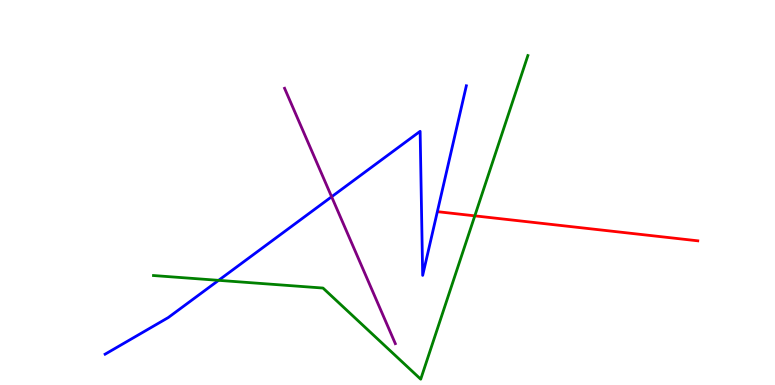[{'lines': ['blue', 'red'], 'intersections': []}, {'lines': ['green', 'red'], 'intersections': [{'x': 6.13, 'y': 4.39}]}, {'lines': ['purple', 'red'], 'intersections': []}, {'lines': ['blue', 'green'], 'intersections': [{'x': 2.82, 'y': 2.72}]}, {'lines': ['blue', 'purple'], 'intersections': [{'x': 4.28, 'y': 4.89}]}, {'lines': ['green', 'purple'], 'intersections': []}]